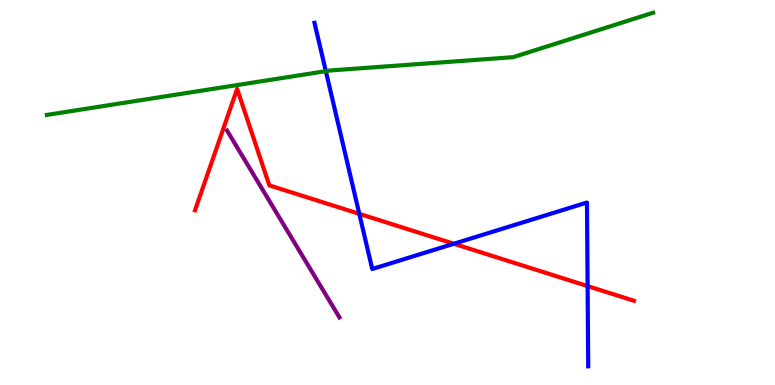[{'lines': ['blue', 'red'], 'intersections': [{'x': 4.64, 'y': 4.45}, {'x': 5.86, 'y': 3.67}, {'x': 7.58, 'y': 2.57}]}, {'lines': ['green', 'red'], 'intersections': []}, {'lines': ['purple', 'red'], 'intersections': []}, {'lines': ['blue', 'green'], 'intersections': [{'x': 4.2, 'y': 8.15}]}, {'lines': ['blue', 'purple'], 'intersections': []}, {'lines': ['green', 'purple'], 'intersections': []}]